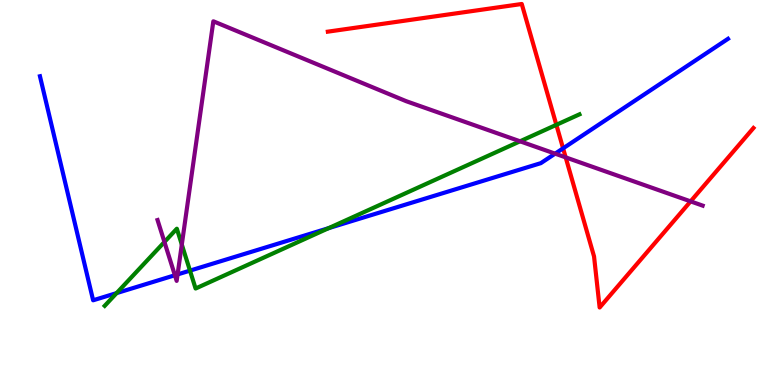[{'lines': ['blue', 'red'], 'intersections': [{'x': 7.27, 'y': 6.15}]}, {'lines': ['green', 'red'], 'intersections': [{'x': 7.18, 'y': 6.76}]}, {'lines': ['purple', 'red'], 'intersections': [{'x': 7.3, 'y': 5.91}, {'x': 8.91, 'y': 4.77}]}, {'lines': ['blue', 'green'], 'intersections': [{'x': 1.5, 'y': 2.39}, {'x': 2.45, 'y': 2.97}, {'x': 4.24, 'y': 4.07}]}, {'lines': ['blue', 'purple'], 'intersections': [{'x': 2.26, 'y': 2.85}, {'x': 2.29, 'y': 2.87}, {'x': 7.16, 'y': 6.01}]}, {'lines': ['green', 'purple'], 'intersections': [{'x': 2.12, 'y': 3.71}, {'x': 2.35, 'y': 3.65}, {'x': 6.71, 'y': 6.33}]}]